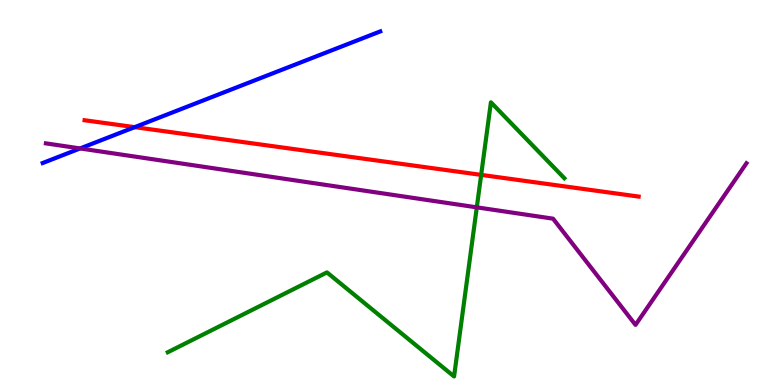[{'lines': ['blue', 'red'], 'intersections': [{'x': 1.74, 'y': 6.7}]}, {'lines': ['green', 'red'], 'intersections': [{'x': 6.21, 'y': 5.46}]}, {'lines': ['purple', 'red'], 'intersections': []}, {'lines': ['blue', 'green'], 'intersections': []}, {'lines': ['blue', 'purple'], 'intersections': [{'x': 1.03, 'y': 6.14}]}, {'lines': ['green', 'purple'], 'intersections': [{'x': 6.15, 'y': 4.61}]}]